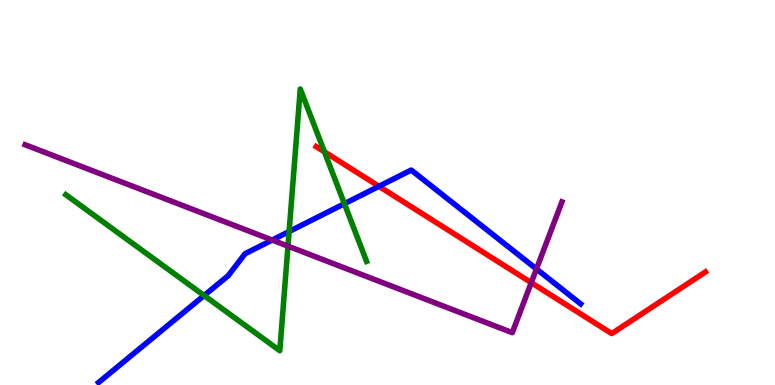[{'lines': ['blue', 'red'], 'intersections': [{'x': 4.89, 'y': 5.16}]}, {'lines': ['green', 'red'], 'intersections': [{'x': 4.19, 'y': 6.06}]}, {'lines': ['purple', 'red'], 'intersections': [{'x': 6.86, 'y': 2.66}]}, {'lines': ['blue', 'green'], 'intersections': [{'x': 2.63, 'y': 2.32}, {'x': 3.73, 'y': 3.99}, {'x': 4.44, 'y': 4.71}]}, {'lines': ['blue', 'purple'], 'intersections': [{'x': 3.51, 'y': 3.76}, {'x': 6.92, 'y': 3.01}]}, {'lines': ['green', 'purple'], 'intersections': [{'x': 3.72, 'y': 3.61}]}]